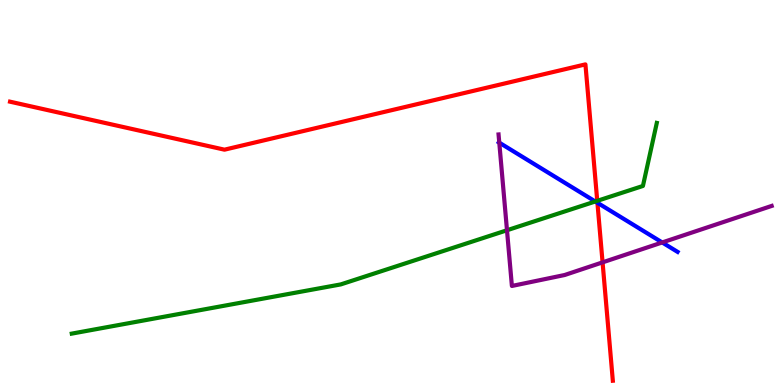[{'lines': ['blue', 'red'], 'intersections': [{'x': 7.71, 'y': 4.73}]}, {'lines': ['green', 'red'], 'intersections': [{'x': 7.71, 'y': 4.78}]}, {'lines': ['purple', 'red'], 'intersections': [{'x': 7.78, 'y': 3.19}]}, {'lines': ['blue', 'green'], 'intersections': [{'x': 7.68, 'y': 4.77}]}, {'lines': ['blue', 'purple'], 'intersections': [{'x': 6.44, 'y': 6.29}, {'x': 8.54, 'y': 3.7}]}, {'lines': ['green', 'purple'], 'intersections': [{'x': 6.54, 'y': 4.02}]}]